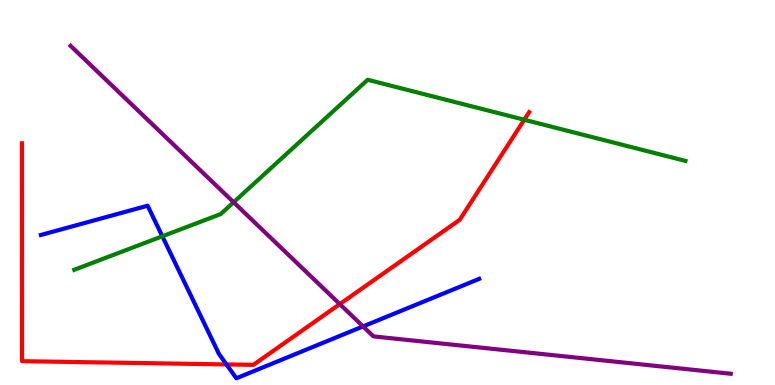[{'lines': ['blue', 'red'], 'intersections': [{'x': 2.92, 'y': 0.534}]}, {'lines': ['green', 'red'], 'intersections': [{'x': 6.76, 'y': 6.89}]}, {'lines': ['purple', 'red'], 'intersections': [{'x': 4.38, 'y': 2.1}]}, {'lines': ['blue', 'green'], 'intersections': [{'x': 2.09, 'y': 3.86}]}, {'lines': ['blue', 'purple'], 'intersections': [{'x': 4.68, 'y': 1.52}]}, {'lines': ['green', 'purple'], 'intersections': [{'x': 3.01, 'y': 4.75}]}]